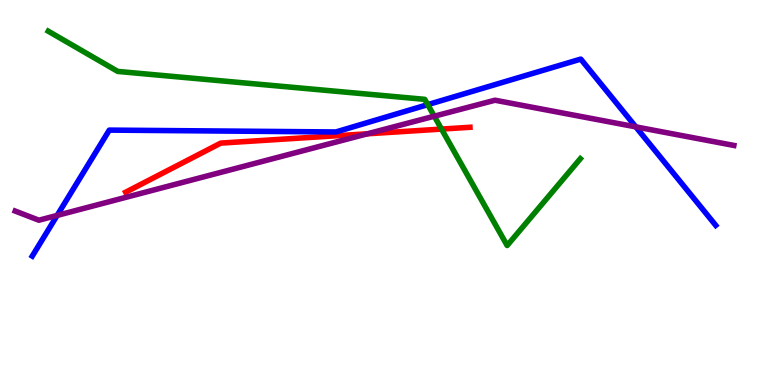[{'lines': ['blue', 'red'], 'intersections': []}, {'lines': ['green', 'red'], 'intersections': [{'x': 5.7, 'y': 6.65}]}, {'lines': ['purple', 'red'], 'intersections': [{'x': 4.74, 'y': 6.52}]}, {'lines': ['blue', 'green'], 'intersections': [{'x': 5.52, 'y': 7.28}]}, {'lines': ['blue', 'purple'], 'intersections': [{'x': 0.737, 'y': 4.4}, {'x': 8.2, 'y': 6.7}]}, {'lines': ['green', 'purple'], 'intersections': [{'x': 5.6, 'y': 6.98}]}]